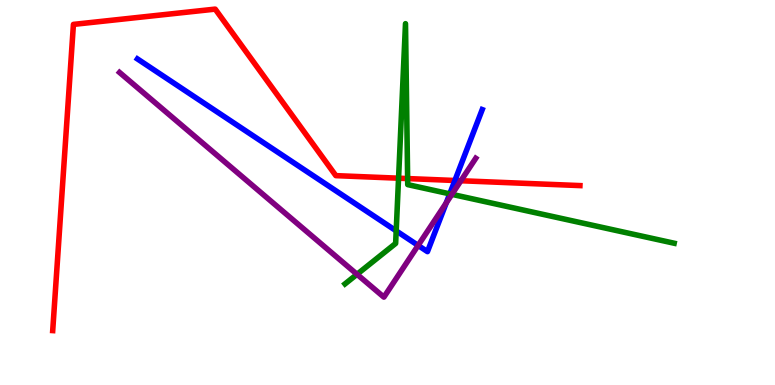[{'lines': ['blue', 'red'], 'intersections': [{'x': 5.87, 'y': 5.31}]}, {'lines': ['green', 'red'], 'intersections': [{'x': 5.14, 'y': 5.37}, {'x': 5.26, 'y': 5.36}]}, {'lines': ['purple', 'red'], 'intersections': [{'x': 5.95, 'y': 5.31}]}, {'lines': ['blue', 'green'], 'intersections': [{'x': 5.11, 'y': 4.0}, {'x': 5.8, 'y': 4.96}]}, {'lines': ['blue', 'purple'], 'intersections': [{'x': 5.39, 'y': 3.63}, {'x': 5.76, 'y': 4.73}]}, {'lines': ['green', 'purple'], 'intersections': [{'x': 4.61, 'y': 2.88}, {'x': 5.83, 'y': 4.95}]}]